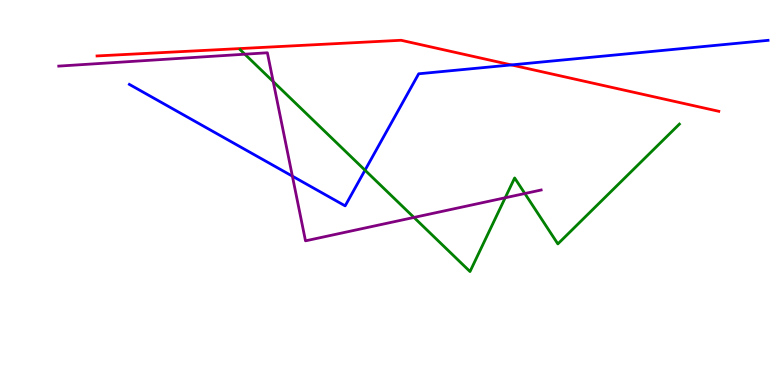[{'lines': ['blue', 'red'], 'intersections': [{'x': 6.6, 'y': 8.31}]}, {'lines': ['green', 'red'], 'intersections': []}, {'lines': ['purple', 'red'], 'intersections': []}, {'lines': ['blue', 'green'], 'intersections': [{'x': 4.71, 'y': 5.58}]}, {'lines': ['blue', 'purple'], 'intersections': [{'x': 3.77, 'y': 5.42}]}, {'lines': ['green', 'purple'], 'intersections': [{'x': 3.16, 'y': 8.59}, {'x': 3.53, 'y': 7.88}, {'x': 5.34, 'y': 4.35}, {'x': 6.52, 'y': 4.86}, {'x': 6.77, 'y': 4.97}]}]